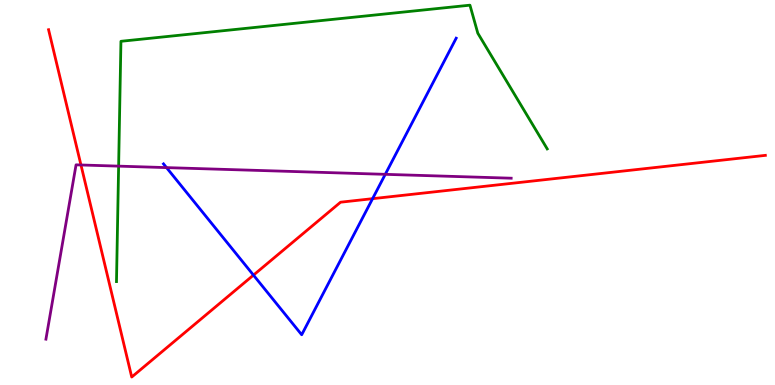[{'lines': ['blue', 'red'], 'intersections': [{'x': 3.27, 'y': 2.85}, {'x': 4.81, 'y': 4.84}]}, {'lines': ['green', 'red'], 'intersections': []}, {'lines': ['purple', 'red'], 'intersections': [{'x': 1.04, 'y': 5.71}]}, {'lines': ['blue', 'green'], 'intersections': []}, {'lines': ['blue', 'purple'], 'intersections': [{'x': 2.15, 'y': 5.65}, {'x': 4.97, 'y': 5.47}]}, {'lines': ['green', 'purple'], 'intersections': [{'x': 1.53, 'y': 5.68}]}]